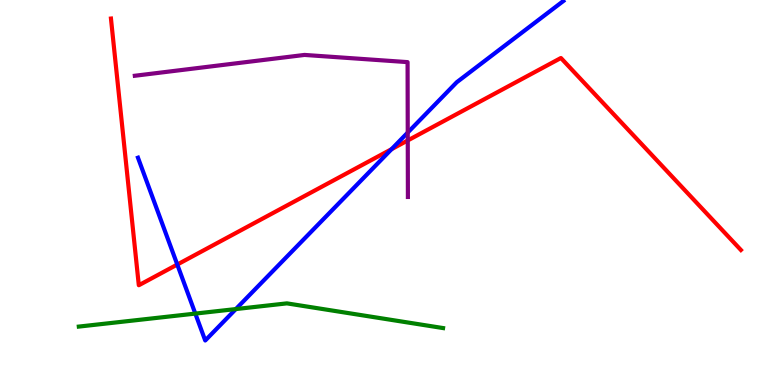[{'lines': ['blue', 'red'], 'intersections': [{'x': 2.29, 'y': 3.13}, {'x': 5.05, 'y': 6.13}]}, {'lines': ['green', 'red'], 'intersections': []}, {'lines': ['purple', 'red'], 'intersections': [{'x': 5.26, 'y': 6.35}]}, {'lines': ['blue', 'green'], 'intersections': [{'x': 2.52, 'y': 1.85}, {'x': 3.04, 'y': 1.97}]}, {'lines': ['blue', 'purple'], 'intersections': [{'x': 5.26, 'y': 6.56}]}, {'lines': ['green', 'purple'], 'intersections': []}]